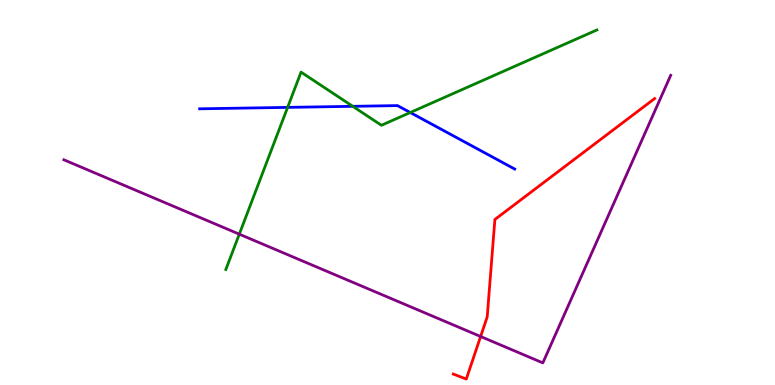[{'lines': ['blue', 'red'], 'intersections': []}, {'lines': ['green', 'red'], 'intersections': []}, {'lines': ['purple', 'red'], 'intersections': [{'x': 6.2, 'y': 1.26}]}, {'lines': ['blue', 'green'], 'intersections': [{'x': 3.71, 'y': 7.21}, {'x': 4.55, 'y': 7.24}, {'x': 5.29, 'y': 7.08}]}, {'lines': ['blue', 'purple'], 'intersections': []}, {'lines': ['green', 'purple'], 'intersections': [{'x': 3.09, 'y': 3.92}]}]